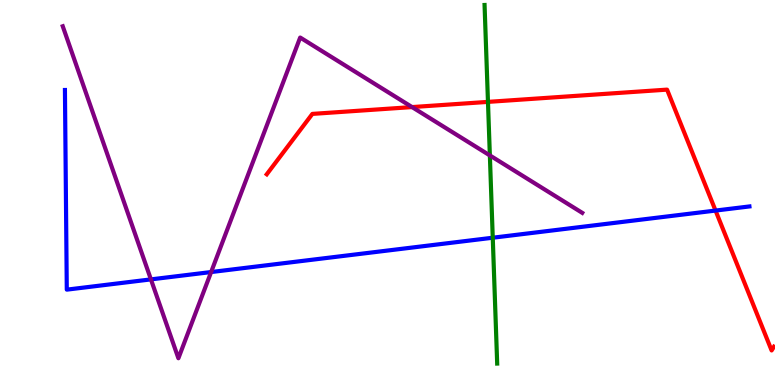[{'lines': ['blue', 'red'], 'intersections': [{'x': 9.23, 'y': 4.53}]}, {'lines': ['green', 'red'], 'intersections': [{'x': 6.3, 'y': 7.35}]}, {'lines': ['purple', 'red'], 'intersections': [{'x': 5.32, 'y': 7.22}]}, {'lines': ['blue', 'green'], 'intersections': [{'x': 6.36, 'y': 3.83}]}, {'lines': ['blue', 'purple'], 'intersections': [{'x': 1.95, 'y': 2.74}, {'x': 2.72, 'y': 2.93}]}, {'lines': ['green', 'purple'], 'intersections': [{'x': 6.32, 'y': 5.96}]}]